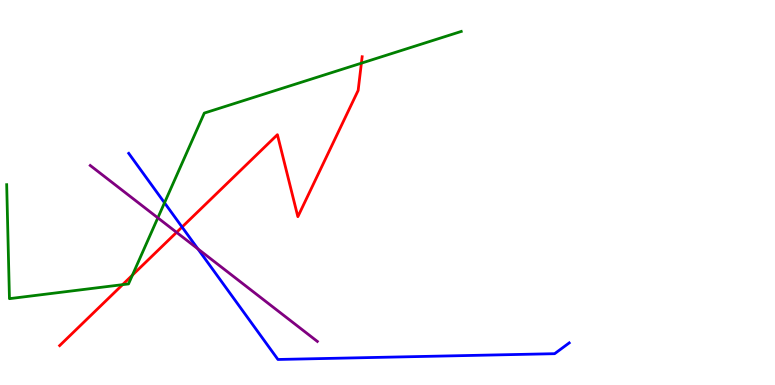[{'lines': ['blue', 'red'], 'intersections': [{'x': 2.35, 'y': 4.1}]}, {'lines': ['green', 'red'], 'intersections': [{'x': 1.58, 'y': 2.61}, {'x': 1.71, 'y': 2.85}, {'x': 4.66, 'y': 8.36}]}, {'lines': ['purple', 'red'], 'intersections': [{'x': 2.28, 'y': 3.96}]}, {'lines': ['blue', 'green'], 'intersections': [{'x': 2.12, 'y': 4.73}]}, {'lines': ['blue', 'purple'], 'intersections': [{'x': 2.55, 'y': 3.54}]}, {'lines': ['green', 'purple'], 'intersections': [{'x': 2.04, 'y': 4.34}]}]